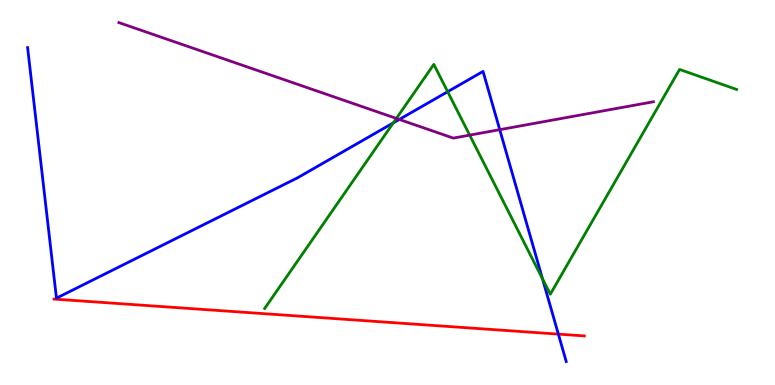[{'lines': ['blue', 'red'], 'intersections': [{'x': 7.2, 'y': 1.32}]}, {'lines': ['green', 'red'], 'intersections': []}, {'lines': ['purple', 'red'], 'intersections': []}, {'lines': ['blue', 'green'], 'intersections': [{'x': 5.07, 'y': 6.81}, {'x': 5.78, 'y': 7.62}, {'x': 7.0, 'y': 2.76}]}, {'lines': ['blue', 'purple'], 'intersections': [{'x': 5.15, 'y': 6.9}, {'x': 6.45, 'y': 6.63}]}, {'lines': ['green', 'purple'], 'intersections': [{'x': 5.11, 'y': 6.92}, {'x': 6.06, 'y': 6.49}]}]